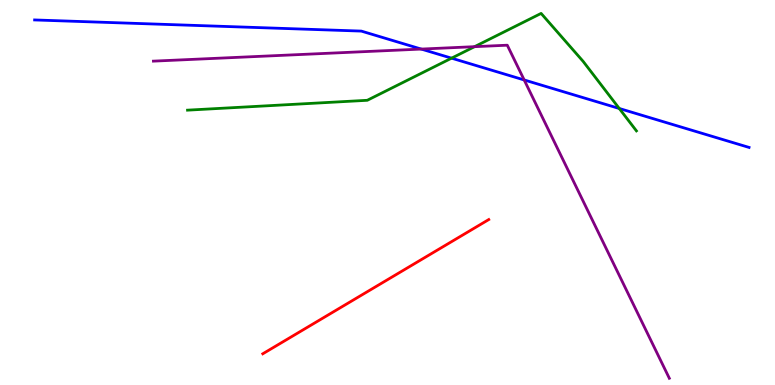[{'lines': ['blue', 'red'], 'intersections': []}, {'lines': ['green', 'red'], 'intersections': []}, {'lines': ['purple', 'red'], 'intersections': []}, {'lines': ['blue', 'green'], 'intersections': [{'x': 5.83, 'y': 8.49}, {'x': 7.99, 'y': 7.18}]}, {'lines': ['blue', 'purple'], 'intersections': [{'x': 5.44, 'y': 8.73}, {'x': 6.76, 'y': 7.92}]}, {'lines': ['green', 'purple'], 'intersections': [{'x': 6.12, 'y': 8.79}]}]